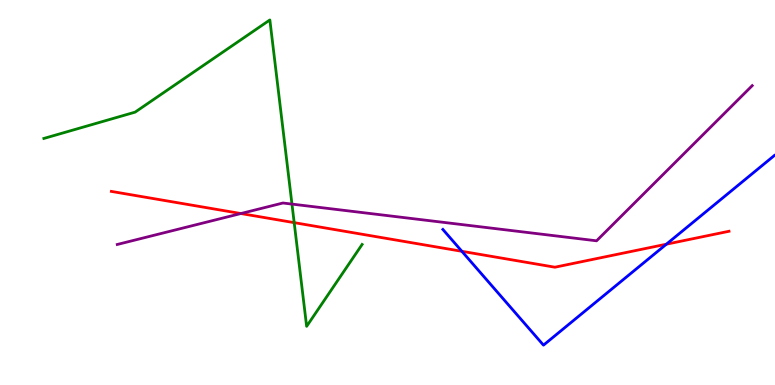[{'lines': ['blue', 'red'], 'intersections': [{'x': 5.96, 'y': 3.47}, {'x': 8.6, 'y': 3.66}]}, {'lines': ['green', 'red'], 'intersections': [{'x': 3.8, 'y': 4.22}]}, {'lines': ['purple', 'red'], 'intersections': [{'x': 3.11, 'y': 4.45}]}, {'lines': ['blue', 'green'], 'intersections': []}, {'lines': ['blue', 'purple'], 'intersections': []}, {'lines': ['green', 'purple'], 'intersections': [{'x': 3.77, 'y': 4.7}]}]